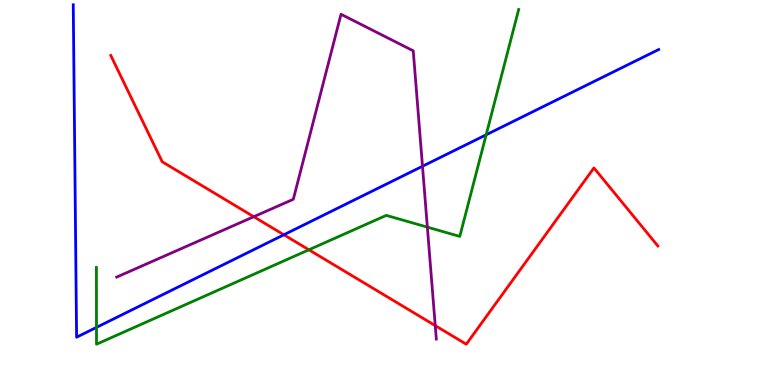[{'lines': ['blue', 'red'], 'intersections': [{'x': 3.66, 'y': 3.9}]}, {'lines': ['green', 'red'], 'intersections': [{'x': 3.99, 'y': 3.51}]}, {'lines': ['purple', 'red'], 'intersections': [{'x': 3.27, 'y': 4.37}, {'x': 5.62, 'y': 1.54}]}, {'lines': ['blue', 'green'], 'intersections': [{'x': 1.24, 'y': 1.5}, {'x': 6.27, 'y': 6.5}]}, {'lines': ['blue', 'purple'], 'intersections': [{'x': 5.45, 'y': 5.68}]}, {'lines': ['green', 'purple'], 'intersections': [{'x': 5.51, 'y': 4.1}]}]